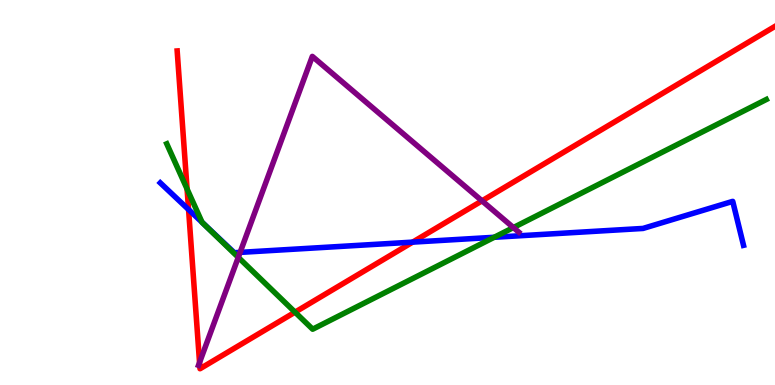[{'lines': ['blue', 'red'], 'intersections': [{'x': 2.43, 'y': 4.56}, {'x': 5.32, 'y': 3.71}]}, {'lines': ['green', 'red'], 'intersections': [{'x': 2.41, 'y': 5.09}, {'x': 3.81, 'y': 1.89}]}, {'lines': ['purple', 'red'], 'intersections': [{'x': 2.57, 'y': 0.585}, {'x': 6.22, 'y': 4.78}]}, {'lines': ['blue', 'green'], 'intersections': [{'x': 2.61, 'y': 4.23}, {'x': 6.38, 'y': 3.84}]}, {'lines': ['blue', 'purple'], 'intersections': [{'x': 3.1, 'y': 3.44}]}, {'lines': ['green', 'purple'], 'intersections': [{'x': 3.07, 'y': 3.32}, {'x': 6.62, 'y': 4.09}]}]